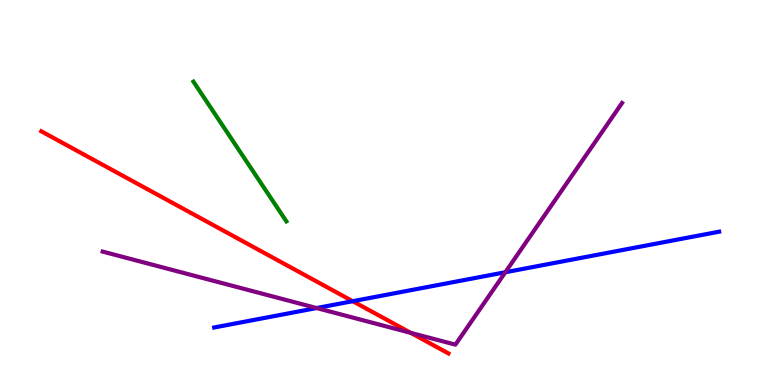[{'lines': ['blue', 'red'], 'intersections': [{'x': 4.55, 'y': 2.18}]}, {'lines': ['green', 'red'], 'intersections': []}, {'lines': ['purple', 'red'], 'intersections': [{'x': 5.3, 'y': 1.35}]}, {'lines': ['blue', 'green'], 'intersections': []}, {'lines': ['blue', 'purple'], 'intersections': [{'x': 4.09, 'y': 2.0}, {'x': 6.52, 'y': 2.93}]}, {'lines': ['green', 'purple'], 'intersections': []}]